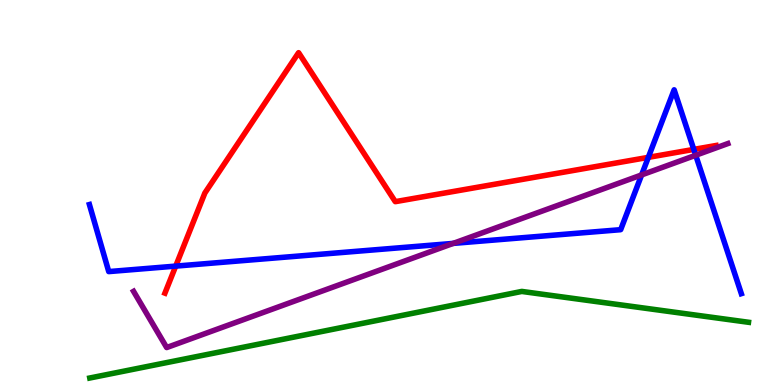[{'lines': ['blue', 'red'], 'intersections': [{'x': 2.27, 'y': 3.09}, {'x': 8.37, 'y': 5.91}, {'x': 8.95, 'y': 6.12}]}, {'lines': ['green', 'red'], 'intersections': []}, {'lines': ['purple', 'red'], 'intersections': []}, {'lines': ['blue', 'green'], 'intersections': []}, {'lines': ['blue', 'purple'], 'intersections': [{'x': 5.85, 'y': 3.68}, {'x': 8.28, 'y': 5.46}, {'x': 8.98, 'y': 5.97}]}, {'lines': ['green', 'purple'], 'intersections': []}]